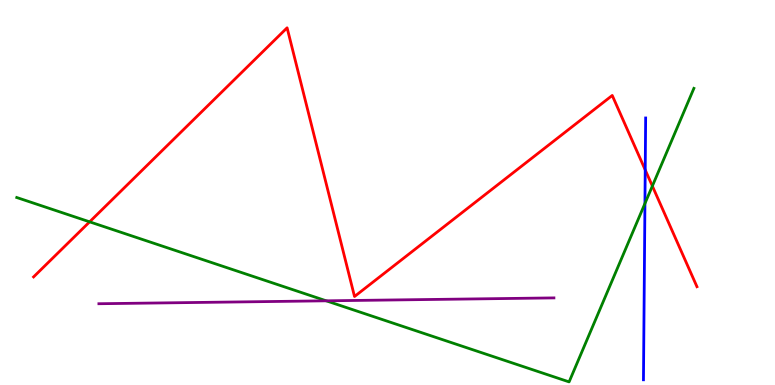[{'lines': ['blue', 'red'], 'intersections': [{'x': 8.33, 'y': 5.59}]}, {'lines': ['green', 'red'], 'intersections': [{'x': 1.16, 'y': 4.24}, {'x': 8.42, 'y': 5.17}]}, {'lines': ['purple', 'red'], 'intersections': []}, {'lines': ['blue', 'green'], 'intersections': [{'x': 8.32, 'y': 4.71}]}, {'lines': ['blue', 'purple'], 'intersections': []}, {'lines': ['green', 'purple'], 'intersections': [{'x': 4.21, 'y': 2.19}]}]